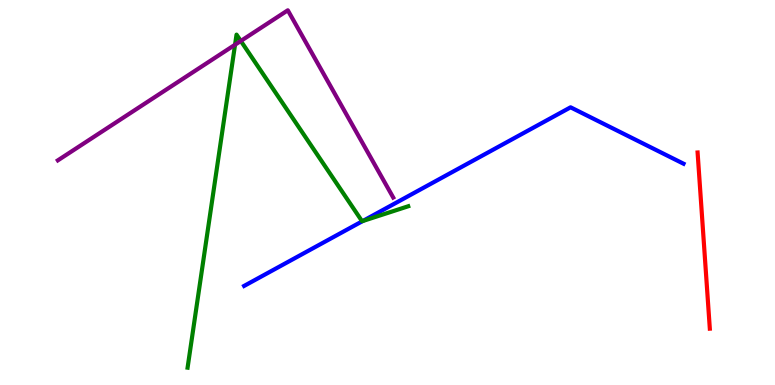[{'lines': ['blue', 'red'], 'intersections': []}, {'lines': ['green', 'red'], 'intersections': []}, {'lines': ['purple', 'red'], 'intersections': []}, {'lines': ['blue', 'green'], 'intersections': [{'x': 4.68, 'y': 4.26}]}, {'lines': ['blue', 'purple'], 'intersections': []}, {'lines': ['green', 'purple'], 'intersections': [{'x': 3.03, 'y': 8.84}, {'x': 3.11, 'y': 8.94}]}]